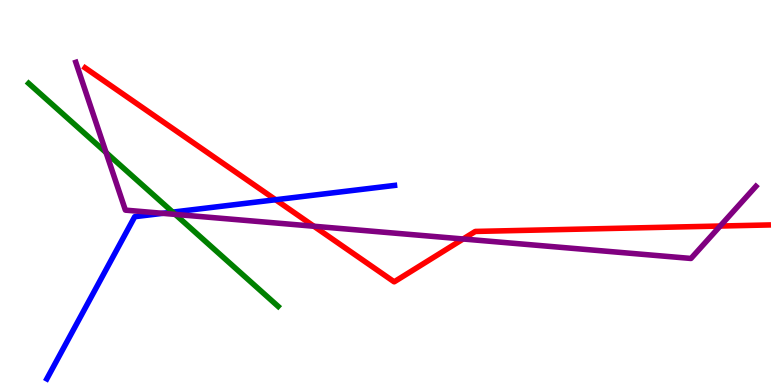[{'lines': ['blue', 'red'], 'intersections': [{'x': 3.56, 'y': 4.81}]}, {'lines': ['green', 'red'], 'intersections': []}, {'lines': ['purple', 'red'], 'intersections': [{'x': 4.05, 'y': 4.12}, {'x': 5.98, 'y': 3.79}, {'x': 9.29, 'y': 4.13}]}, {'lines': ['blue', 'green'], 'intersections': [{'x': 2.23, 'y': 4.49}]}, {'lines': ['blue', 'purple'], 'intersections': [{'x': 2.1, 'y': 4.46}]}, {'lines': ['green', 'purple'], 'intersections': [{'x': 1.37, 'y': 6.04}, {'x': 2.26, 'y': 4.43}]}]